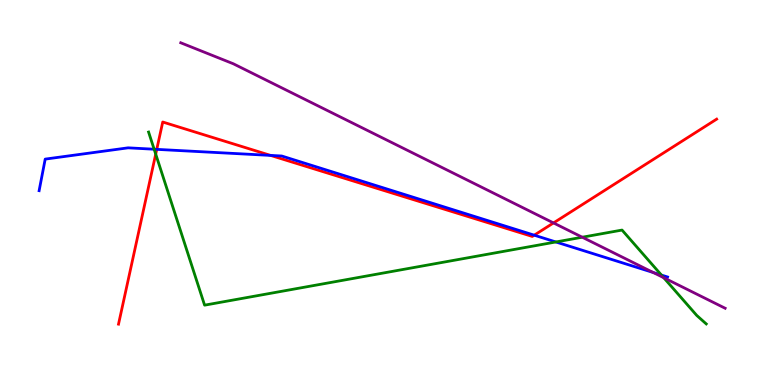[{'lines': ['blue', 'red'], 'intersections': [{'x': 2.02, 'y': 6.12}, {'x': 3.49, 'y': 5.96}, {'x': 6.89, 'y': 3.89}]}, {'lines': ['green', 'red'], 'intersections': [{'x': 2.01, 'y': 6.0}]}, {'lines': ['purple', 'red'], 'intersections': [{'x': 7.14, 'y': 4.21}]}, {'lines': ['blue', 'green'], 'intersections': [{'x': 1.99, 'y': 6.12}, {'x': 7.17, 'y': 3.72}, {'x': 8.53, 'y': 2.86}]}, {'lines': ['blue', 'purple'], 'intersections': [{'x': 8.43, 'y': 2.92}]}, {'lines': ['green', 'purple'], 'intersections': [{'x': 7.51, 'y': 3.84}, {'x': 8.56, 'y': 2.79}]}]